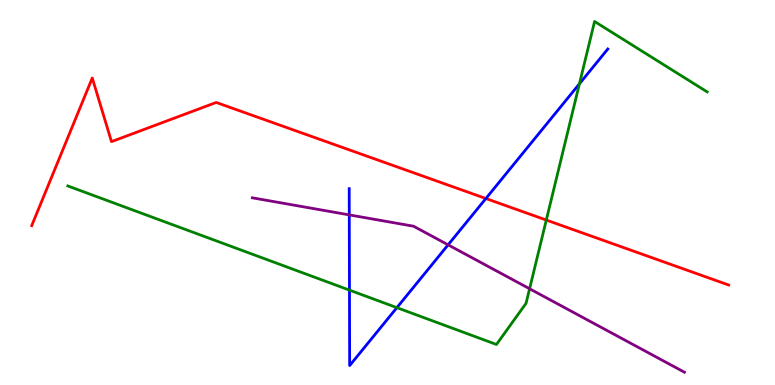[{'lines': ['blue', 'red'], 'intersections': [{'x': 6.27, 'y': 4.84}]}, {'lines': ['green', 'red'], 'intersections': [{'x': 7.05, 'y': 4.28}]}, {'lines': ['purple', 'red'], 'intersections': []}, {'lines': ['blue', 'green'], 'intersections': [{'x': 4.51, 'y': 2.46}, {'x': 5.12, 'y': 2.01}, {'x': 7.48, 'y': 7.82}]}, {'lines': ['blue', 'purple'], 'intersections': [{'x': 4.51, 'y': 4.42}, {'x': 5.78, 'y': 3.64}]}, {'lines': ['green', 'purple'], 'intersections': [{'x': 6.83, 'y': 2.5}]}]